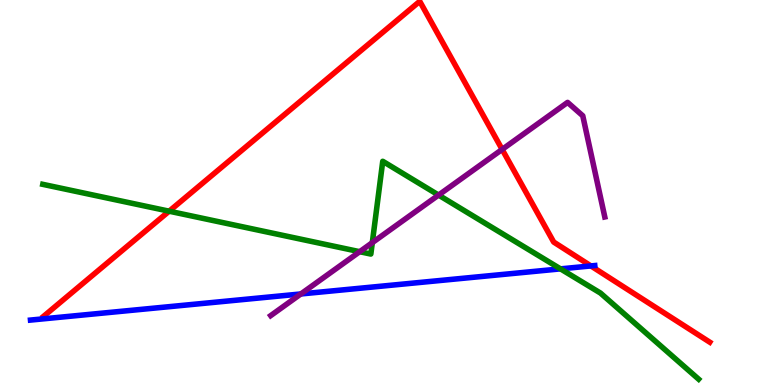[{'lines': ['blue', 'red'], 'intersections': [{'x': 7.62, 'y': 3.09}]}, {'lines': ['green', 'red'], 'intersections': [{'x': 2.18, 'y': 4.51}]}, {'lines': ['purple', 'red'], 'intersections': [{'x': 6.48, 'y': 6.12}]}, {'lines': ['blue', 'green'], 'intersections': [{'x': 7.23, 'y': 3.02}]}, {'lines': ['blue', 'purple'], 'intersections': [{'x': 3.88, 'y': 2.36}]}, {'lines': ['green', 'purple'], 'intersections': [{'x': 4.64, 'y': 3.46}, {'x': 4.8, 'y': 3.7}, {'x': 5.66, 'y': 4.93}]}]